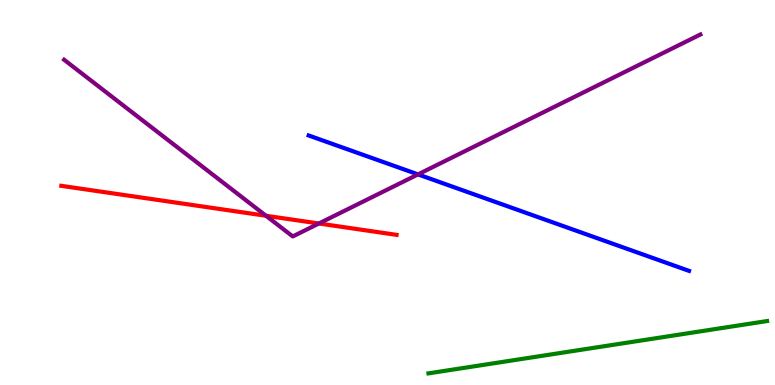[{'lines': ['blue', 'red'], 'intersections': []}, {'lines': ['green', 'red'], 'intersections': []}, {'lines': ['purple', 'red'], 'intersections': [{'x': 3.43, 'y': 4.4}, {'x': 4.11, 'y': 4.19}]}, {'lines': ['blue', 'green'], 'intersections': []}, {'lines': ['blue', 'purple'], 'intersections': [{'x': 5.39, 'y': 5.47}]}, {'lines': ['green', 'purple'], 'intersections': []}]